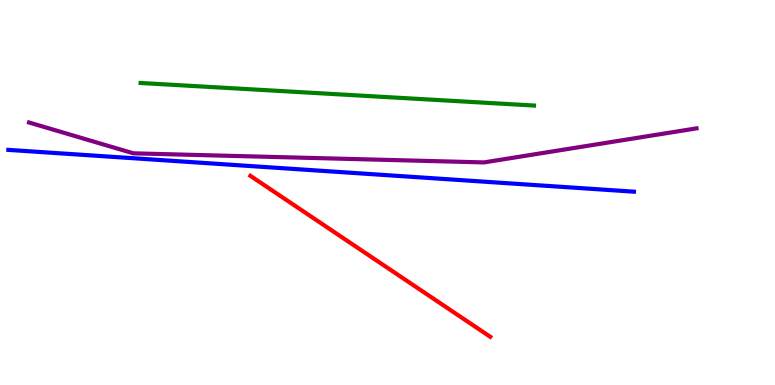[{'lines': ['blue', 'red'], 'intersections': []}, {'lines': ['green', 'red'], 'intersections': []}, {'lines': ['purple', 'red'], 'intersections': []}, {'lines': ['blue', 'green'], 'intersections': []}, {'lines': ['blue', 'purple'], 'intersections': []}, {'lines': ['green', 'purple'], 'intersections': []}]